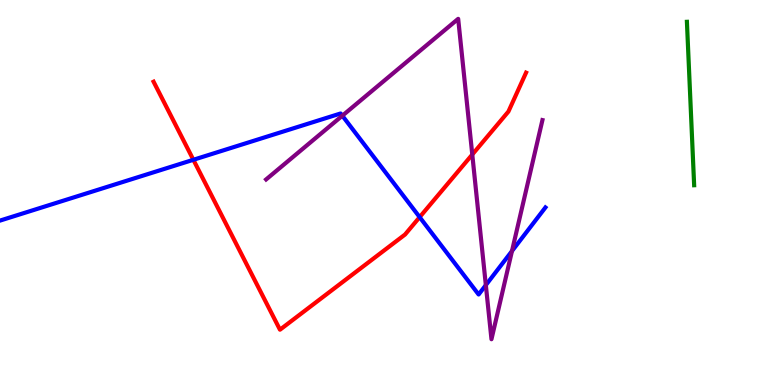[{'lines': ['blue', 'red'], 'intersections': [{'x': 2.5, 'y': 5.85}, {'x': 5.41, 'y': 4.36}]}, {'lines': ['green', 'red'], 'intersections': []}, {'lines': ['purple', 'red'], 'intersections': [{'x': 6.09, 'y': 5.99}]}, {'lines': ['blue', 'green'], 'intersections': []}, {'lines': ['blue', 'purple'], 'intersections': [{'x': 4.42, 'y': 6.99}, {'x': 6.27, 'y': 2.59}, {'x': 6.61, 'y': 3.48}]}, {'lines': ['green', 'purple'], 'intersections': []}]